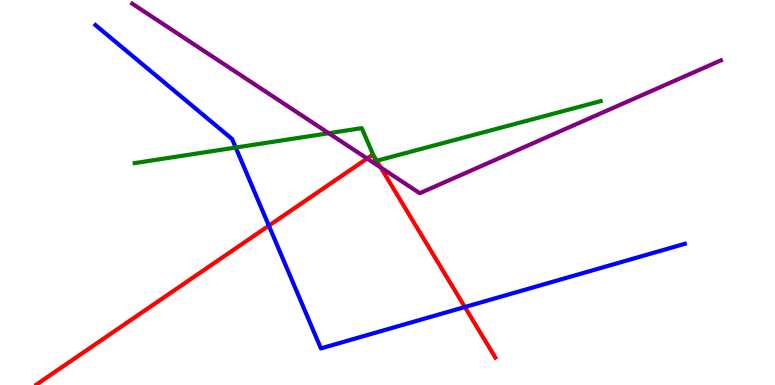[{'lines': ['blue', 'red'], 'intersections': [{'x': 3.47, 'y': 4.14}, {'x': 6.0, 'y': 2.03}]}, {'lines': ['green', 'red'], 'intersections': [{'x': 4.82, 'y': 5.96}, {'x': 4.86, 'y': 5.82}]}, {'lines': ['purple', 'red'], 'intersections': [{'x': 4.74, 'y': 5.88}, {'x': 4.91, 'y': 5.65}]}, {'lines': ['blue', 'green'], 'intersections': [{'x': 3.04, 'y': 6.17}]}, {'lines': ['blue', 'purple'], 'intersections': []}, {'lines': ['green', 'purple'], 'intersections': [{'x': 4.24, 'y': 6.54}]}]